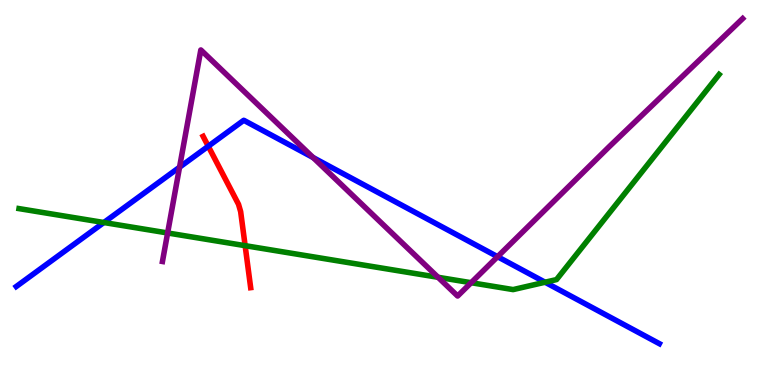[{'lines': ['blue', 'red'], 'intersections': [{'x': 2.69, 'y': 6.2}]}, {'lines': ['green', 'red'], 'intersections': [{'x': 3.16, 'y': 3.62}]}, {'lines': ['purple', 'red'], 'intersections': []}, {'lines': ['blue', 'green'], 'intersections': [{'x': 1.34, 'y': 4.22}, {'x': 7.03, 'y': 2.67}]}, {'lines': ['blue', 'purple'], 'intersections': [{'x': 2.32, 'y': 5.66}, {'x': 4.04, 'y': 5.91}, {'x': 6.42, 'y': 3.33}]}, {'lines': ['green', 'purple'], 'intersections': [{'x': 2.16, 'y': 3.95}, {'x': 5.65, 'y': 2.8}, {'x': 6.08, 'y': 2.66}]}]